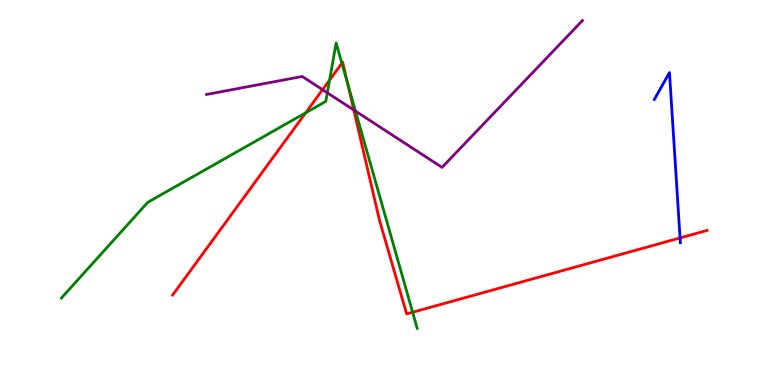[{'lines': ['blue', 'red'], 'intersections': [{'x': 8.77, 'y': 3.82}]}, {'lines': ['green', 'red'], 'intersections': [{'x': 3.94, 'y': 7.07}, {'x': 4.25, 'y': 7.92}, {'x': 4.41, 'y': 8.36}, {'x': 4.49, 'y': 7.83}, {'x': 5.32, 'y': 1.89}]}, {'lines': ['purple', 'red'], 'intersections': [{'x': 4.16, 'y': 7.67}, {'x': 4.57, 'y': 7.14}]}, {'lines': ['blue', 'green'], 'intersections': []}, {'lines': ['blue', 'purple'], 'intersections': []}, {'lines': ['green', 'purple'], 'intersections': [{'x': 4.22, 'y': 7.59}, {'x': 4.59, 'y': 7.11}]}]